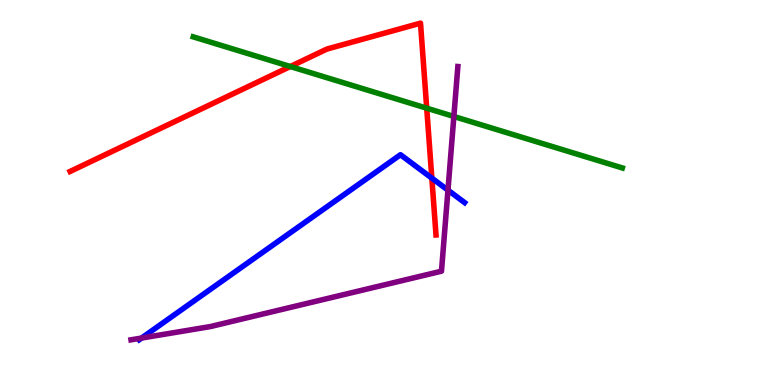[{'lines': ['blue', 'red'], 'intersections': [{'x': 5.57, 'y': 5.37}]}, {'lines': ['green', 'red'], 'intersections': [{'x': 3.75, 'y': 8.27}, {'x': 5.51, 'y': 7.19}]}, {'lines': ['purple', 'red'], 'intersections': []}, {'lines': ['blue', 'green'], 'intersections': []}, {'lines': ['blue', 'purple'], 'intersections': [{'x': 1.83, 'y': 1.22}, {'x': 5.78, 'y': 5.06}]}, {'lines': ['green', 'purple'], 'intersections': [{'x': 5.86, 'y': 6.97}]}]